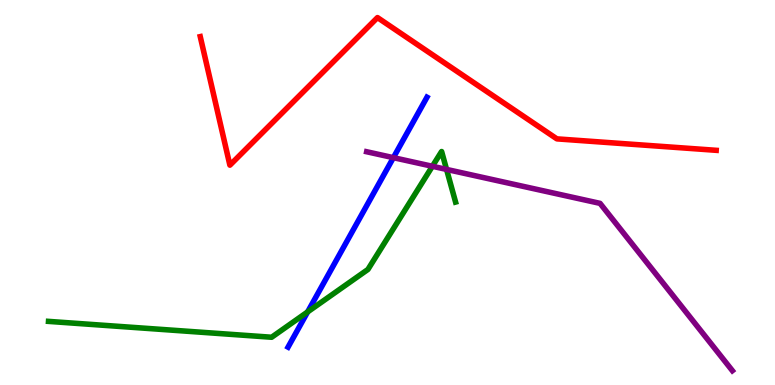[{'lines': ['blue', 'red'], 'intersections': []}, {'lines': ['green', 'red'], 'intersections': []}, {'lines': ['purple', 'red'], 'intersections': []}, {'lines': ['blue', 'green'], 'intersections': [{'x': 3.97, 'y': 1.9}]}, {'lines': ['blue', 'purple'], 'intersections': [{'x': 5.08, 'y': 5.91}]}, {'lines': ['green', 'purple'], 'intersections': [{'x': 5.58, 'y': 5.68}, {'x': 5.76, 'y': 5.6}]}]